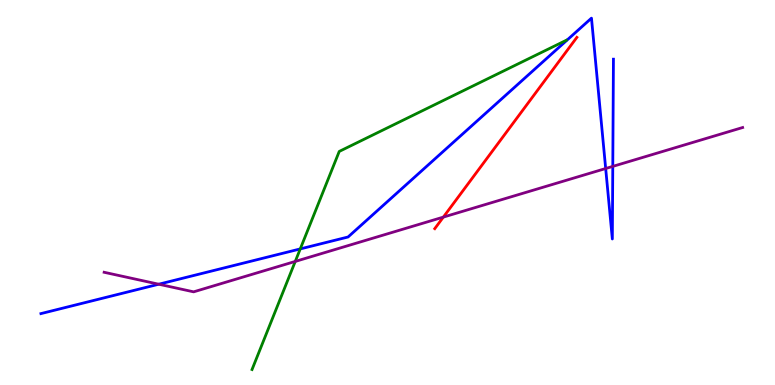[{'lines': ['blue', 'red'], 'intersections': []}, {'lines': ['green', 'red'], 'intersections': []}, {'lines': ['purple', 'red'], 'intersections': [{'x': 5.72, 'y': 4.36}]}, {'lines': ['blue', 'green'], 'intersections': [{'x': 3.87, 'y': 3.53}]}, {'lines': ['blue', 'purple'], 'intersections': [{'x': 2.05, 'y': 2.62}, {'x': 7.82, 'y': 5.62}, {'x': 7.91, 'y': 5.68}]}, {'lines': ['green', 'purple'], 'intersections': [{'x': 3.81, 'y': 3.21}]}]